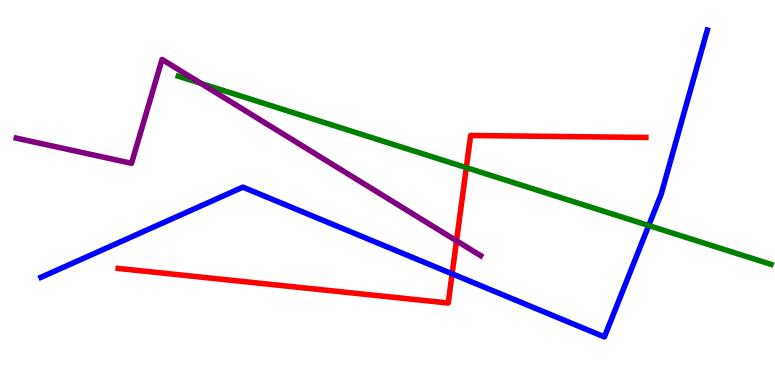[{'lines': ['blue', 'red'], 'intersections': [{'x': 5.83, 'y': 2.89}]}, {'lines': ['green', 'red'], 'intersections': [{'x': 6.02, 'y': 5.65}]}, {'lines': ['purple', 'red'], 'intersections': [{'x': 5.89, 'y': 3.75}]}, {'lines': ['blue', 'green'], 'intersections': [{'x': 8.37, 'y': 4.14}]}, {'lines': ['blue', 'purple'], 'intersections': []}, {'lines': ['green', 'purple'], 'intersections': [{'x': 2.59, 'y': 7.83}]}]